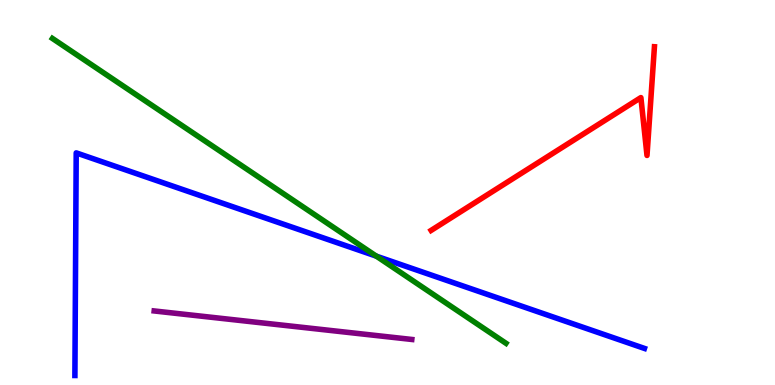[{'lines': ['blue', 'red'], 'intersections': []}, {'lines': ['green', 'red'], 'intersections': []}, {'lines': ['purple', 'red'], 'intersections': []}, {'lines': ['blue', 'green'], 'intersections': [{'x': 4.86, 'y': 3.35}]}, {'lines': ['blue', 'purple'], 'intersections': []}, {'lines': ['green', 'purple'], 'intersections': []}]